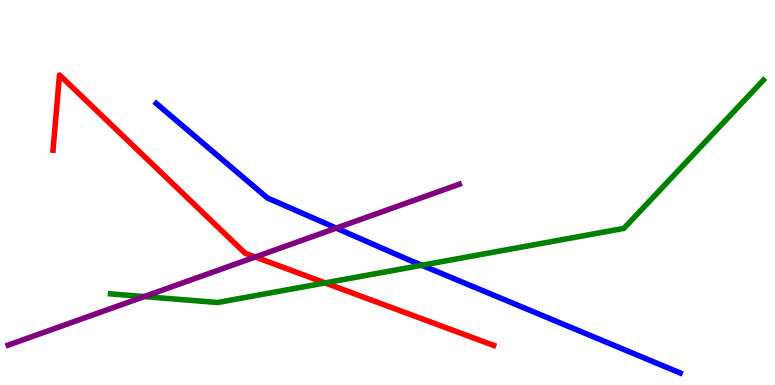[{'lines': ['blue', 'red'], 'intersections': []}, {'lines': ['green', 'red'], 'intersections': [{'x': 4.19, 'y': 2.65}]}, {'lines': ['purple', 'red'], 'intersections': [{'x': 3.29, 'y': 3.32}]}, {'lines': ['blue', 'green'], 'intersections': [{'x': 5.44, 'y': 3.11}]}, {'lines': ['blue', 'purple'], 'intersections': [{'x': 4.34, 'y': 4.08}]}, {'lines': ['green', 'purple'], 'intersections': [{'x': 1.86, 'y': 2.3}]}]